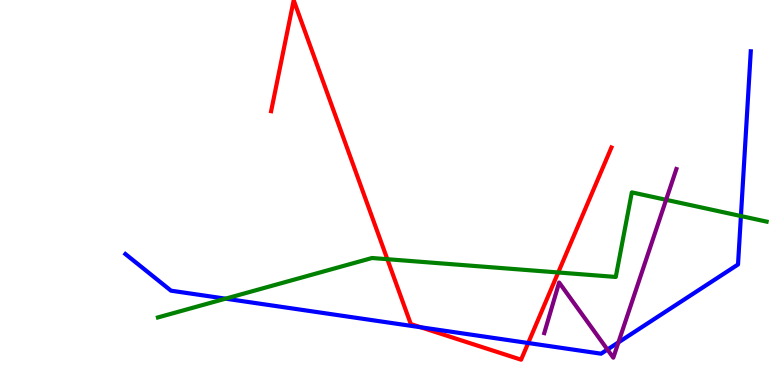[{'lines': ['blue', 'red'], 'intersections': [{'x': 5.43, 'y': 1.5}, {'x': 6.82, 'y': 1.09}]}, {'lines': ['green', 'red'], 'intersections': [{'x': 5.0, 'y': 3.27}, {'x': 7.2, 'y': 2.92}]}, {'lines': ['purple', 'red'], 'intersections': []}, {'lines': ['blue', 'green'], 'intersections': [{'x': 2.91, 'y': 2.24}, {'x': 9.56, 'y': 4.39}]}, {'lines': ['blue', 'purple'], 'intersections': [{'x': 7.84, 'y': 0.921}, {'x': 7.98, 'y': 1.11}]}, {'lines': ['green', 'purple'], 'intersections': [{'x': 8.59, 'y': 4.81}]}]